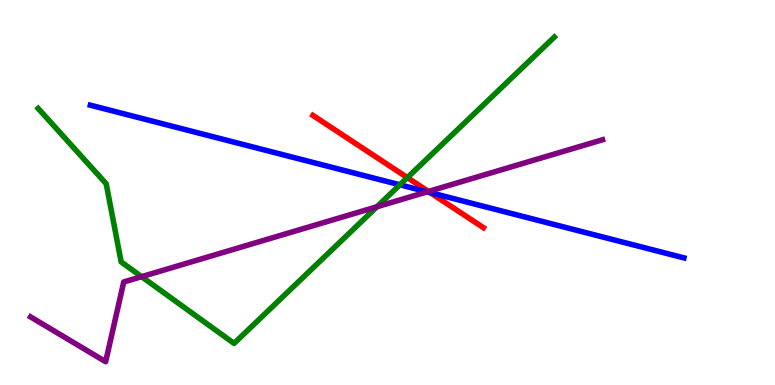[{'lines': ['blue', 'red'], 'intersections': [{'x': 5.55, 'y': 5.0}]}, {'lines': ['green', 'red'], 'intersections': [{'x': 5.26, 'y': 5.39}]}, {'lines': ['purple', 'red'], 'intersections': [{'x': 5.53, 'y': 5.03}]}, {'lines': ['blue', 'green'], 'intersections': [{'x': 5.16, 'y': 5.2}]}, {'lines': ['blue', 'purple'], 'intersections': [{'x': 5.51, 'y': 5.02}]}, {'lines': ['green', 'purple'], 'intersections': [{'x': 1.83, 'y': 2.81}, {'x': 4.86, 'y': 4.63}]}]